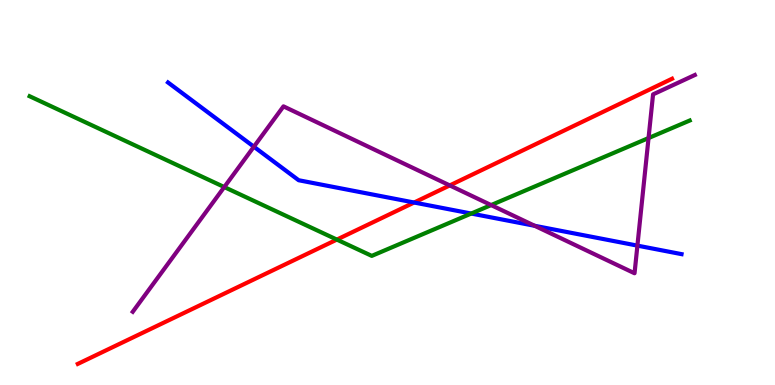[{'lines': ['blue', 'red'], 'intersections': [{'x': 5.34, 'y': 4.74}]}, {'lines': ['green', 'red'], 'intersections': [{'x': 4.35, 'y': 3.78}]}, {'lines': ['purple', 'red'], 'intersections': [{'x': 5.8, 'y': 5.18}]}, {'lines': ['blue', 'green'], 'intersections': [{'x': 6.08, 'y': 4.45}]}, {'lines': ['blue', 'purple'], 'intersections': [{'x': 3.28, 'y': 6.19}, {'x': 6.9, 'y': 4.14}, {'x': 8.22, 'y': 3.62}]}, {'lines': ['green', 'purple'], 'intersections': [{'x': 2.89, 'y': 5.14}, {'x': 6.34, 'y': 4.67}, {'x': 8.37, 'y': 6.41}]}]